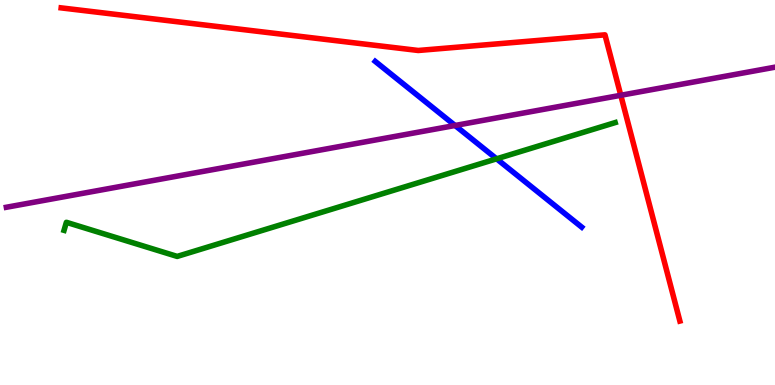[{'lines': ['blue', 'red'], 'intersections': []}, {'lines': ['green', 'red'], 'intersections': []}, {'lines': ['purple', 'red'], 'intersections': [{'x': 8.01, 'y': 7.53}]}, {'lines': ['blue', 'green'], 'intersections': [{'x': 6.41, 'y': 5.87}]}, {'lines': ['blue', 'purple'], 'intersections': [{'x': 5.87, 'y': 6.74}]}, {'lines': ['green', 'purple'], 'intersections': []}]